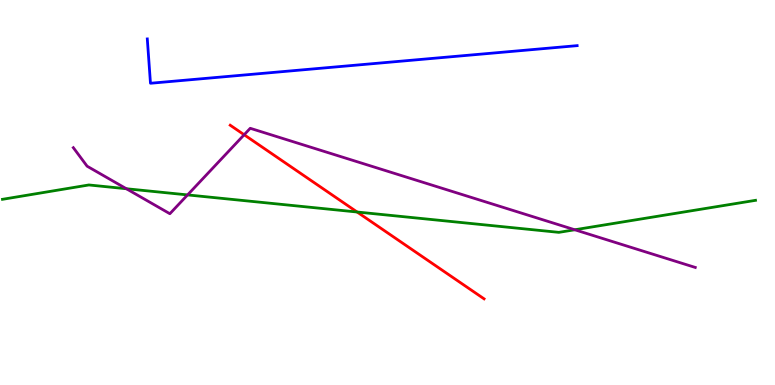[{'lines': ['blue', 'red'], 'intersections': []}, {'lines': ['green', 'red'], 'intersections': [{'x': 4.61, 'y': 4.49}]}, {'lines': ['purple', 'red'], 'intersections': [{'x': 3.15, 'y': 6.5}]}, {'lines': ['blue', 'green'], 'intersections': []}, {'lines': ['blue', 'purple'], 'intersections': []}, {'lines': ['green', 'purple'], 'intersections': [{'x': 1.63, 'y': 5.1}, {'x': 2.42, 'y': 4.94}, {'x': 7.42, 'y': 4.03}]}]